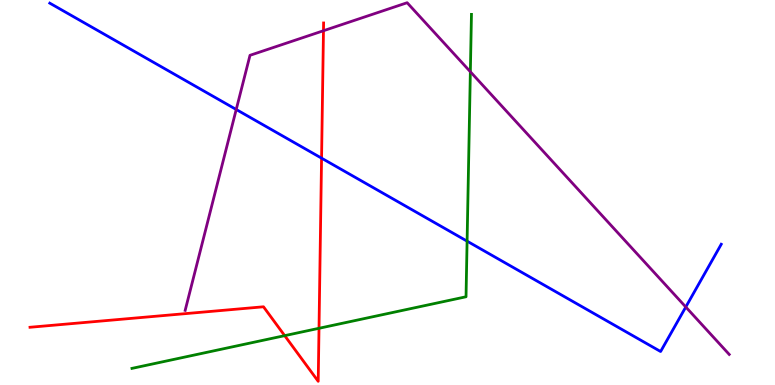[{'lines': ['blue', 'red'], 'intersections': [{'x': 4.15, 'y': 5.89}]}, {'lines': ['green', 'red'], 'intersections': [{'x': 3.67, 'y': 1.28}, {'x': 4.12, 'y': 1.47}]}, {'lines': ['purple', 'red'], 'intersections': [{'x': 4.17, 'y': 9.2}]}, {'lines': ['blue', 'green'], 'intersections': [{'x': 6.03, 'y': 3.74}]}, {'lines': ['blue', 'purple'], 'intersections': [{'x': 3.05, 'y': 7.16}, {'x': 8.85, 'y': 2.03}]}, {'lines': ['green', 'purple'], 'intersections': [{'x': 6.07, 'y': 8.14}]}]